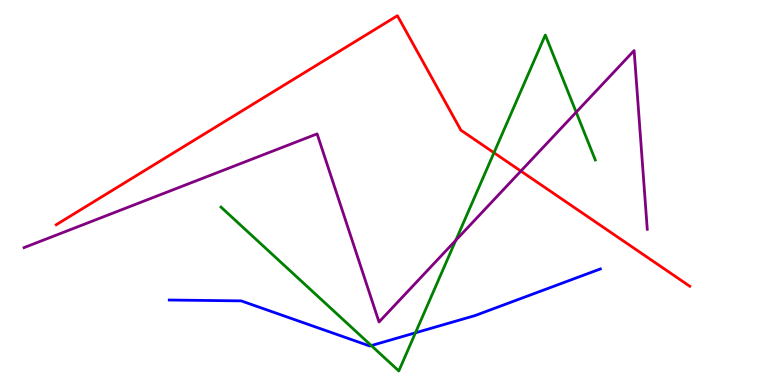[{'lines': ['blue', 'red'], 'intersections': []}, {'lines': ['green', 'red'], 'intersections': [{'x': 6.37, 'y': 6.03}]}, {'lines': ['purple', 'red'], 'intersections': [{'x': 6.72, 'y': 5.56}]}, {'lines': ['blue', 'green'], 'intersections': [{'x': 4.79, 'y': 1.02}, {'x': 5.36, 'y': 1.36}]}, {'lines': ['blue', 'purple'], 'intersections': []}, {'lines': ['green', 'purple'], 'intersections': [{'x': 5.88, 'y': 3.76}, {'x': 7.43, 'y': 7.09}]}]